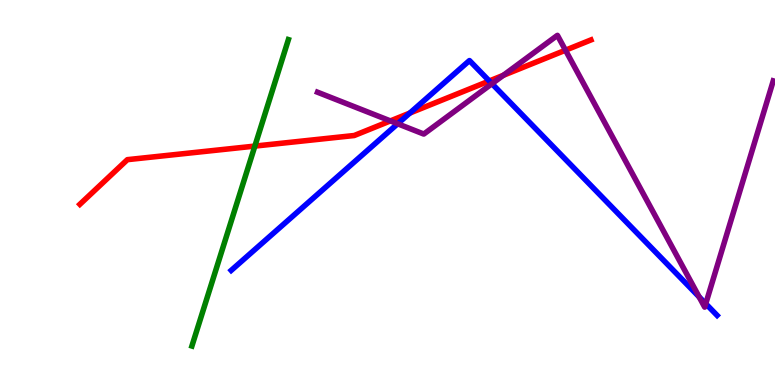[{'lines': ['blue', 'red'], 'intersections': [{'x': 5.29, 'y': 7.06}, {'x': 6.31, 'y': 7.9}]}, {'lines': ['green', 'red'], 'intersections': [{'x': 3.29, 'y': 6.21}]}, {'lines': ['purple', 'red'], 'intersections': [{'x': 5.04, 'y': 6.86}, {'x': 6.49, 'y': 8.04}, {'x': 7.3, 'y': 8.7}]}, {'lines': ['blue', 'green'], 'intersections': []}, {'lines': ['blue', 'purple'], 'intersections': [{'x': 5.13, 'y': 6.79}, {'x': 6.35, 'y': 7.83}, {'x': 9.02, 'y': 2.29}, {'x': 9.11, 'y': 2.11}]}, {'lines': ['green', 'purple'], 'intersections': []}]